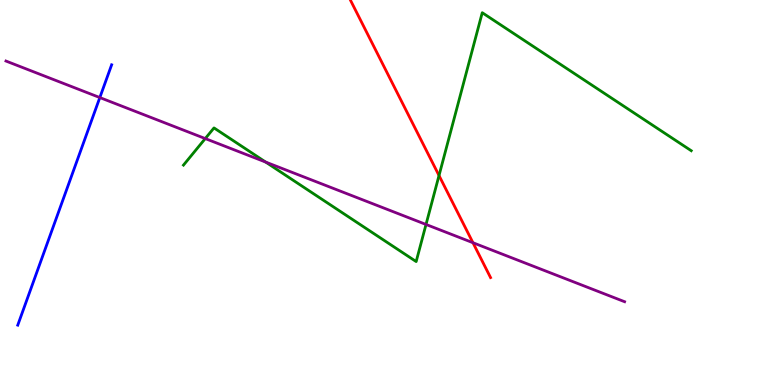[{'lines': ['blue', 'red'], 'intersections': []}, {'lines': ['green', 'red'], 'intersections': [{'x': 5.66, 'y': 5.44}]}, {'lines': ['purple', 'red'], 'intersections': [{'x': 6.1, 'y': 3.7}]}, {'lines': ['blue', 'green'], 'intersections': []}, {'lines': ['blue', 'purple'], 'intersections': [{'x': 1.29, 'y': 7.47}]}, {'lines': ['green', 'purple'], 'intersections': [{'x': 2.65, 'y': 6.4}, {'x': 3.43, 'y': 5.79}, {'x': 5.5, 'y': 4.17}]}]